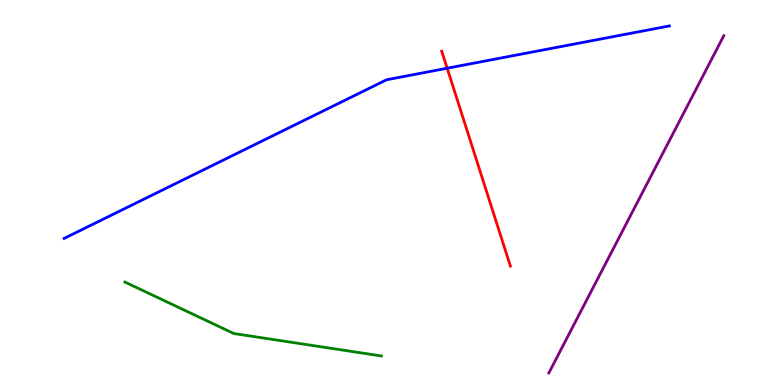[{'lines': ['blue', 'red'], 'intersections': [{'x': 5.77, 'y': 8.23}]}, {'lines': ['green', 'red'], 'intersections': []}, {'lines': ['purple', 'red'], 'intersections': []}, {'lines': ['blue', 'green'], 'intersections': []}, {'lines': ['blue', 'purple'], 'intersections': []}, {'lines': ['green', 'purple'], 'intersections': []}]